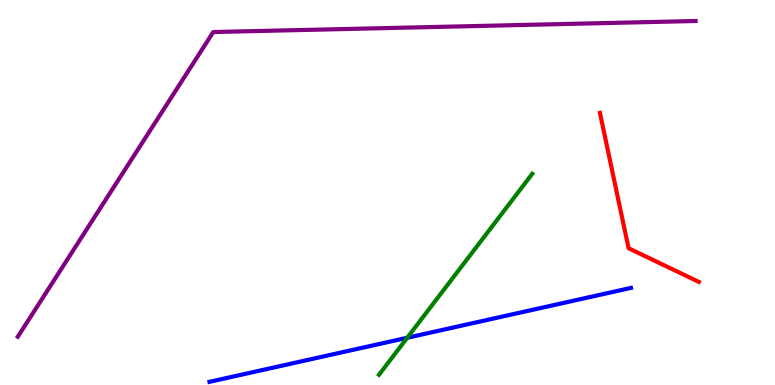[{'lines': ['blue', 'red'], 'intersections': []}, {'lines': ['green', 'red'], 'intersections': []}, {'lines': ['purple', 'red'], 'intersections': []}, {'lines': ['blue', 'green'], 'intersections': [{'x': 5.25, 'y': 1.23}]}, {'lines': ['blue', 'purple'], 'intersections': []}, {'lines': ['green', 'purple'], 'intersections': []}]